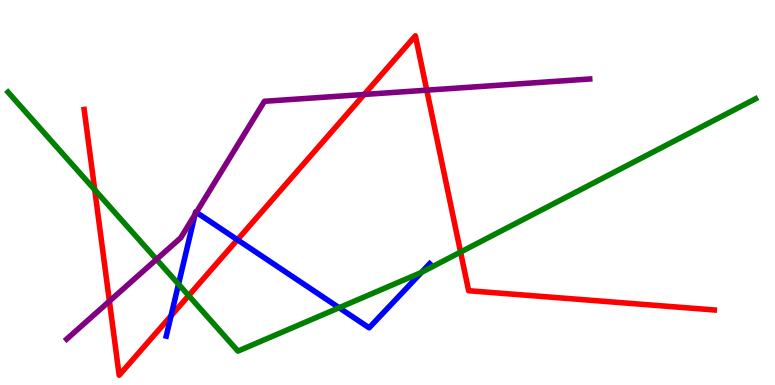[{'lines': ['blue', 'red'], 'intersections': [{'x': 2.21, 'y': 1.8}, {'x': 3.06, 'y': 3.77}]}, {'lines': ['green', 'red'], 'intersections': [{'x': 1.22, 'y': 5.07}, {'x': 2.43, 'y': 2.32}, {'x': 5.94, 'y': 3.45}]}, {'lines': ['purple', 'red'], 'intersections': [{'x': 1.41, 'y': 2.18}, {'x': 4.7, 'y': 7.55}, {'x': 5.51, 'y': 7.66}]}, {'lines': ['blue', 'green'], 'intersections': [{'x': 2.3, 'y': 2.62}, {'x': 4.38, 'y': 2.01}, {'x': 5.44, 'y': 2.93}]}, {'lines': ['blue', 'purple'], 'intersections': [{'x': 2.52, 'y': 4.43}, {'x': 2.53, 'y': 4.49}]}, {'lines': ['green', 'purple'], 'intersections': [{'x': 2.02, 'y': 3.26}]}]